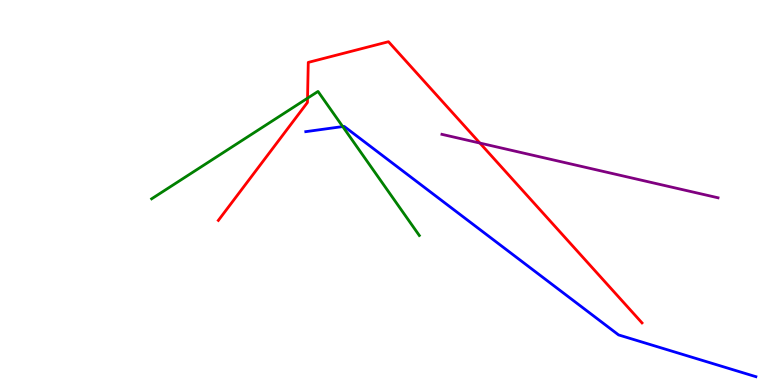[{'lines': ['blue', 'red'], 'intersections': []}, {'lines': ['green', 'red'], 'intersections': [{'x': 3.97, 'y': 7.45}]}, {'lines': ['purple', 'red'], 'intersections': [{'x': 6.19, 'y': 6.28}]}, {'lines': ['blue', 'green'], 'intersections': [{'x': 4.42, 'y': 6.71}]}, {'lines': ['blue', 'purple'], 'intersections': []}, {'lines': ['green', 'purple'], 'intersections': []}]